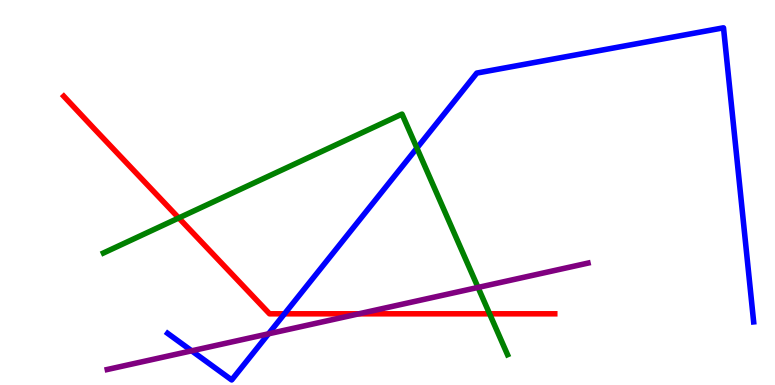[{'lines': ['blue', 'red'], 'intersections': [{'x': 3.67, 'y': 1.85}]}, {'lines': ['green', 'red'], 'intersections': [{'x': 2.31, 'y': 4.34}, {'x': 6.32, 'y': 1.85}]}, {'lines': ['purple', 'red'], 'intersections': [{'x': 4.63, 'y': 1.85}]}, {'lines': ['blue', 'green'], 'intersections': [{'x': 5.38, 'y': 6.15}]}, {'lines': ['blue', 'purple'], 'intersections': [{'x': 2.47, 'y': 0.888}, {'x': 3.46, 'y': 1.33}]}, {'lines': ['green', 'purple'], 'intersections': [{'x': 6.17, 'y': 2.53}]}]